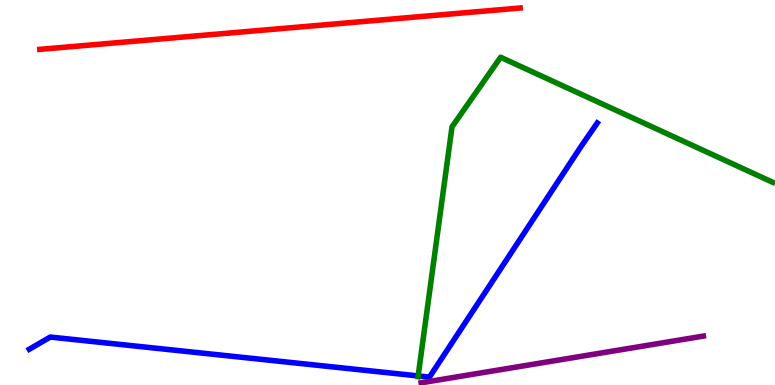[{'lines': ['blue', 'red'], 'intersections': []}, {'lines': ['green', 'red'], 'intersections': []}, {'lines': ['purple', 'red'], 'intersections': []}, {'lines': ['blue', 'green'], 'intersections': [{'x': 5.4, 'y': 0.236}]}, {'lines': ['blue', 'purple'], 'intersections': []}, {'lines': ['green', 'purple'], 'intersections': []}]